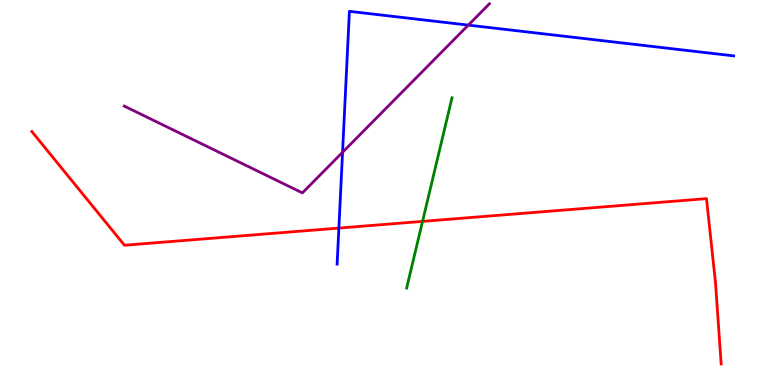[{'lines': ['blue', 'red'], 'intersections': [{'x': 4.37, 'y': 4.08}]}, {'lines': ['green', 'red'], 'intersections': [{'x': 5.45, 'y': 4.25}]}, {'lines': ['purple', 'red'], 'intersections': []}, {'lines': ['blue', 'green'], 'intersections': []}, {'lines': ['blue', 'purple'], 'intersections': [{'x': 4.42, 'y': 6.04}, {'x': 6.04, 'y': 9.35}]}, {'lines': ['green', 'purple'], 'intersections': []}]